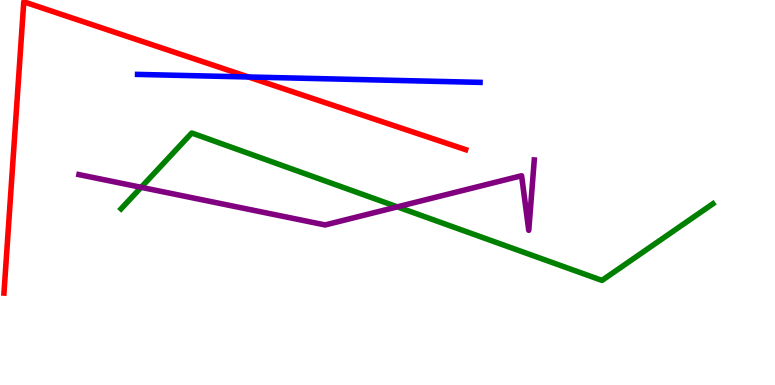[{'lines': ['blue', 'red'], 'intersections': [{'x': 3.21, 'y': 8.0}]}, {'lines': ['green', 'red'], 'intersections': []}, {'lines': ['purple', 'red'], 'intersections': []}, {'lines': ['blue', 'green'], 'intersections': []}, {'lines': ['blue', 'purple'], 'intersections': []}, {'lines': ['green', 'purple'], 'intersections': [{'x': 1.82, 'y': 5.13}, {'x': 5.13, 'y': 4.63}]}]